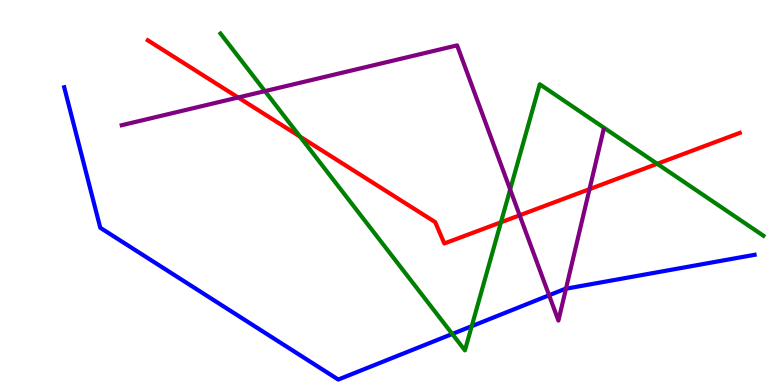[{'lines': ['blue', 'red'], 'intersections': []}, {'lines': ['green', 'red'], 'intersections': [{'x': 3.87, 'y': 6.45}, {'x': 6.46, 'y': 4.23}, {'x': 8.48, 'y': 5.75}]}, {'lines': ['purple', 'red'], 'intersections': [{'x': 3.07, 'y': 7.47}, {'x': 6.71, 'y': 4.41}, {'x': 7.61, 'y': 5.09}]}, {'lines': ['blue', 'green'], 'intersections': [{'x': 5.84, 'y': 1.33}, {'x': 6.09, 'y': 1.53}]}, {'lines': ['blue', 'purple'], 'intersections': [{'x': 7.09, 'y': 2.33}, {'x': 7.3, 'y': 2.5}]}, {'lines': ['green', 'purple'], 'intersections': [{'x': 3.42, 'y': 7.63}, {'x': 6.58, 'y': 5.08}]}]